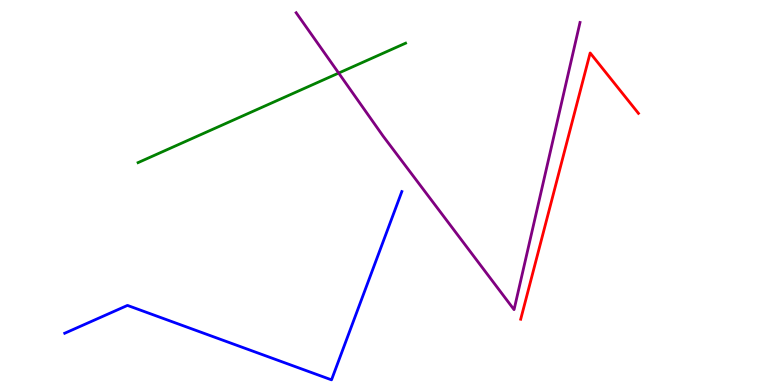[{'lines': ['blue', 'red'], 'intersections': []}, {'lines': ['green', 'red'], 'intersections': []}, {'lines': ['purple', 'red'], 'intersections': []}, {'lines': ['blue', 'green'], 'intersections': []}, {'lines': ['blue', 'purple'], 'intersections': []}, {'lines': ['green', 'purple'], 'intersections': [{'x': 4.37, 'y': 8.1}]}]